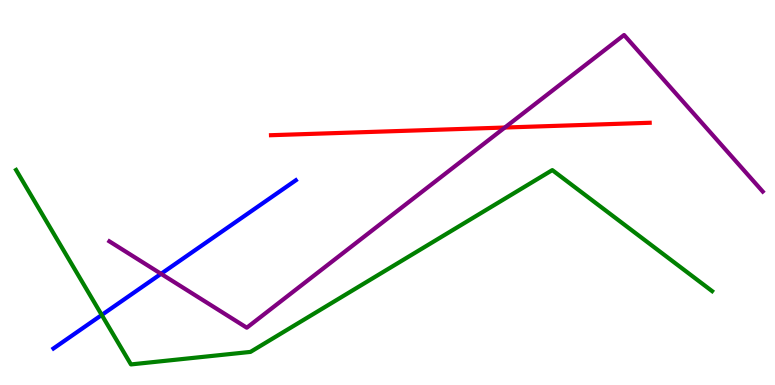[{'lines': ['blue', 'red'], 'intersections': []}, {'lines': ['green', 'red'], 'intersections': []}, {'lines': ['purple', 'red'], 'intersections': [{'x': 6.51, 'y': 6.69}]}, {'lines': ['blue', 'green'], 'intersections': [{'x': 1.31, 'y': 1.82}]}, {'lines': ['blue', 'purple'], 'intersections': [{'x': 2.08, 'y': 2.89}]}, {'lines': ['green', 'purple'], 'intersections': []}]